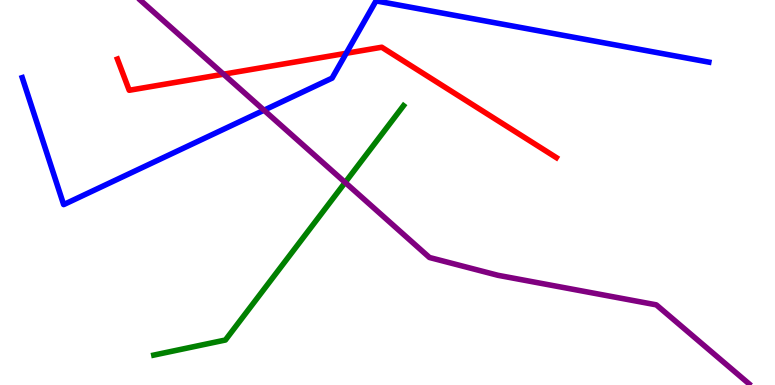[{'lines': ['blue', 'red'], 'intersections': [{'x': 4.47, 'y': 8.62}]}, {'lines': ['green', 'red'], 'intersections': []}, {'lines': ['purple', 'red'], 'intersections': [{'x': 2.88, 'y': 8.07}]}, {'lines': ['blue', 'green'], 'intersections': []}, {'lines': ['blue', 'purple'], 'intersections': [{'x': 3.41, 'y': 7.14}]}, {'lines': ['green', 'purple'], 'intersections': [{'x': 4.45, 'y': 5.26}]}]